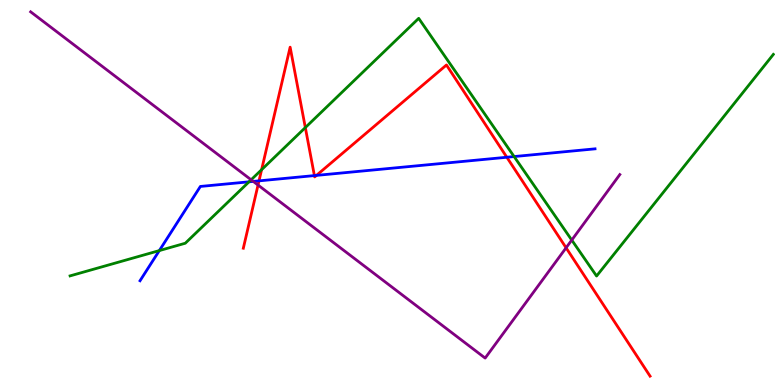[{'lines': ['blue', 'red'], 'intersections': [{'x': 3.34, 'y': 5.3}, {'x': 4.06, 'y': 5.44}, {'x': 4.08, 'y': 5.44}, {'x': 6.54, 'y': 5.92}]}, {'lines': ['green', 'red'], 'intersections': [{'x': 3.38, 'y': 5.59}, {'x': 3.94, 'y': 6.69}]}, {'lines': ['purple', 'red'], 'intersections': [{'x': 3.33, 'y': 5.19}, {'x': 7.3, 'y': 3.56}]}, {'lines': ['blue', 'green'], 'intersections': [{'x': 2.06, 'y': 3.49}, {'x': 3.21, 'y': 5.28}, {'x': 6.63, 'y': 5.93}]}, {'lines': ['blue', 'purple'], 'intersections': [{'x': 3.27, 'y': 5.29}]}, {'lines': ['green', 'purple'], 'intersections': [{'x': 3.24, 'y': 5.33}, {'x': 7.38, 'y': 3.76}]}]